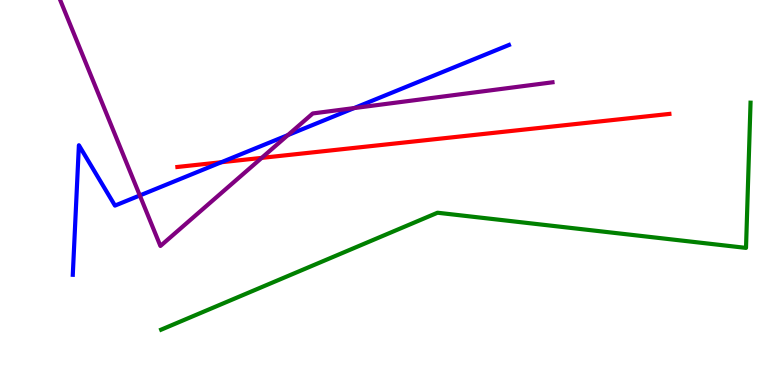[{'lines': ['blue', 'red'], 'intersections': [{'x': 2.86, 'y': 5.79}]}, {'lines': ['green', 'red'], 'intersections': []}, {'lines': ['purple', 'red'], 'intersections': [{'x': 3.38, 'y': 5.9}]}, {'lines': ['blue', 'green'], 'intersections': []}, {'lines': ['blue', 'purple'], 'intersections': [{'x': 1.8, 'y': 4.92}, {'x': 3.71, 'y': 6.49}, {'x': 4.57, 'y': 7.19}]}, {'lines': ['green', 'purple'], 'intersections': []}]